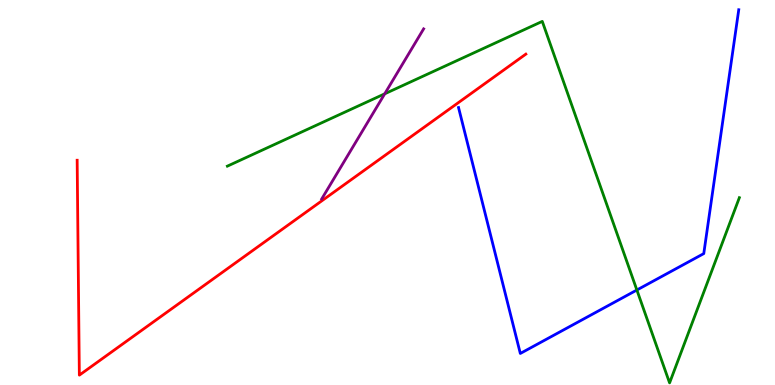[{'lines': ['blue', 'red'], 'intersections': []}, {'lines': ['green', 'red'], 'intersections': []}, {'lines': ['purple', 'red'], 'intersections': []}, {'lines': ['blue', 'green'], 'intersections': [{'x': 8.22, 'y': 2.47}]}, {'lines': ['blue', 'purple'], 'intersections': []}, {'lines': ['green', 'purple'], 'intersections': [{'x': 4.96, 'y': 7.56}]}]